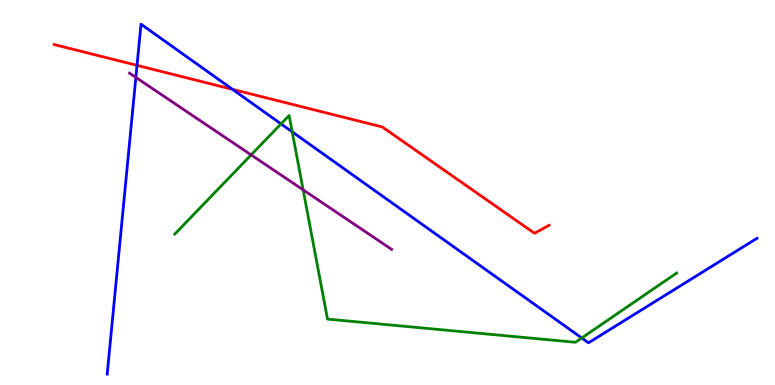[{'lines': ['blue', 'red'], 'intersections': [{'x': 1.77, 'y': 8.3}, {'x': 3.0, 'y': 7.68}]}, {'lines': ['green', 'red'], 'intersections': []}, {'lines': ['purple', 'red'], 'intersections': []}, {'lines': ['blue', 'green'], 'intersections': [{'x': 3.63, 'y': 6.78}, {'x': 3.77, 'y': 6.58}, {'x': 7.51, 'y': 1.22}]}, {'lines': ['blue', 'purple'], 'intersections': [{'x': 1.75, 'y': 7.99}]}, {'lines': ['green', 'purple'], 'intersections': [{'x': 3.24, 'y': 5.98}, {'x': 3.91, 'y': 5.07}]}]